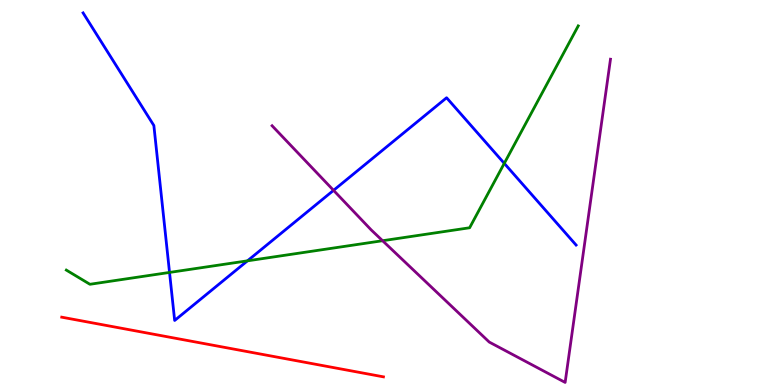[{'lines': ['blue', 'red'], 'intersections': []}, {'lines': ['green', 'red'], 'intersections': []}, {'lines': ['purple', 'red'], 'intersections': []}, {'lines': ['blue', 'green'], 'intersections': [{'x': 2.19, 'y': 2.92}, {'x': 3.19, 'y': 3.23}, {'x': 6.51, 'y': 5.76}]}, {'lines': ['blue', 'purple'], 'intersections': [{'x': 4.3, 'y': 5.06}]}, {'lines': ['green', 'purple'], 'intersections': [{'x': 4.94, 'y': 3.75}]}]